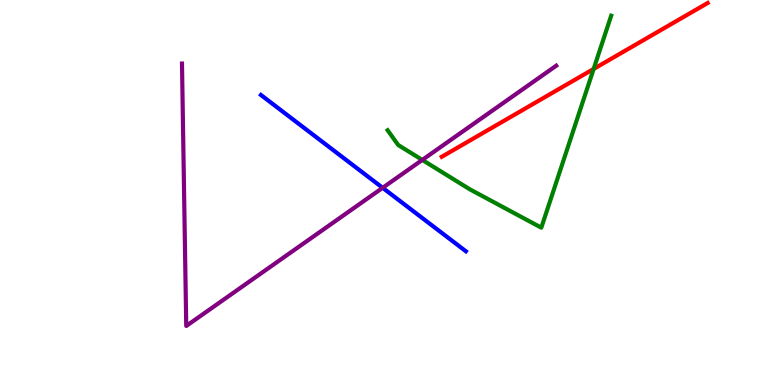[{'lines': ['blue', 'red'], 'intersections': []}, {'lines': ['green', 'red'], 'intersections': [{'x': 7.66, 'y': 8.21}]}, {'lines': ['purple', 'red'], 'intersections': []}, {'lines': ['blue', 'green'], 'intersections': []}, {'lines': ['blue', 'purple'], 'intersections': [{'x': 4.94, 'y': 5.12}]}, {'lines': ['green', 'purple'], 'intersections': [{'x': 5.45, 'y': 5.85}]}]